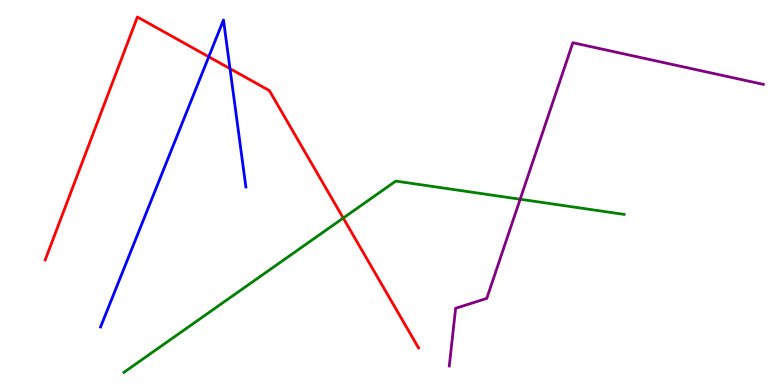[{'lines': ['blue', 'red'], 'intersections': [{'x': 2.69, 'y': 8.52}, {'x': 2.97, 'y': 8.22}]}, {'lines': ['green', 'red'], 'intersections': [{'x': 4.43, 'y': 4.34}]}, {'lines': ['purple', 'red'], 'intersections': []}, {'lines': ['blue', 'green'], 'intersections': []}, {'lines': ['blue', 'purple'], 'intersections': []}, {'lines': ['green', 'purple'], 'intersections': [{'x': 6.71, 'y': 4.83}]}]